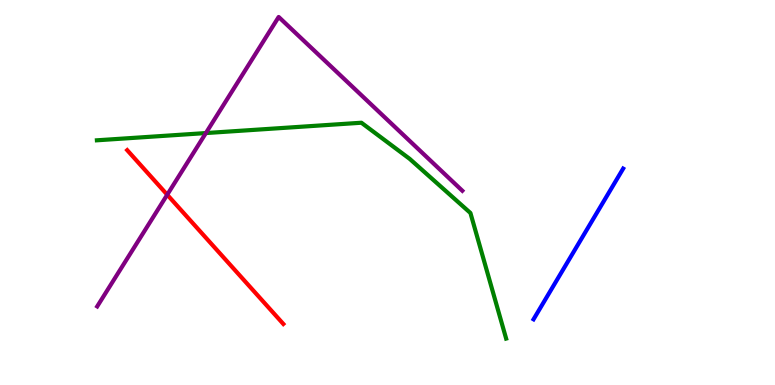[{'lines': ['blue', 'red'], 'intersections': []}, {'lines': ['green', 'red'], 'intersections': []}, {'lines': ['purple', 'red'], 'intersections': [{'x': 2.16, 'y': 4.94}]}, {'lines': ['blue', 'green'], 'intersections': []}, {'lines': ['blue', 'purple'], 'intersections': []}, {'lines': ['green', 'purple'], 'intersections': [{'x': 2.66, 'y': 6.54}]}]